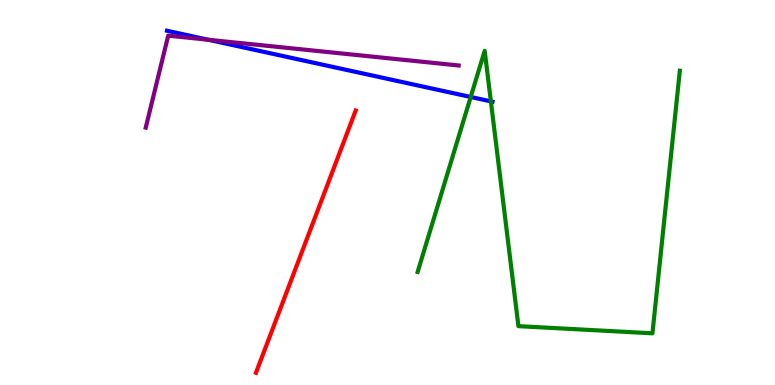[{'lines': ['blue', 'red'], 'intersections': []}, {'lines': ['green', 'red'], 'intersections': []}, {'lines': ['purple', 'red'], 'intersections': []}, {'lines': ['blue', 'green'], 'intersections': [{'x': 6.07, 'y': 7.48}, {'x': 6.33, 'y': 7.37}]}, {'lines': ['blue', 'purple'], 'intersections': [{'x': 2.69, 'y': 8.97}]}, {'lines': ['green', 'purple'], 'intersections': []}]